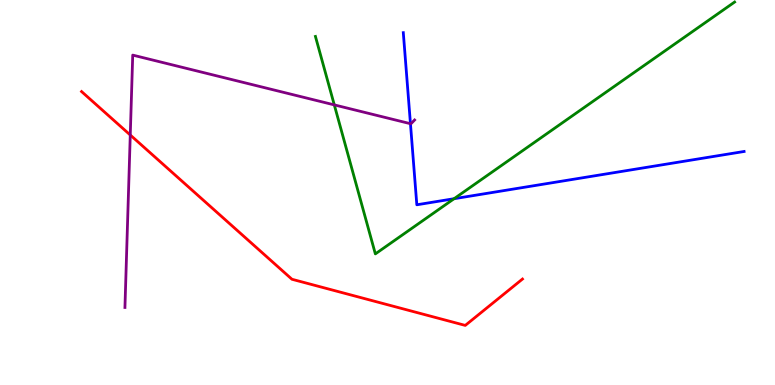[{'lines': ['blue', 'red'], 'intersections': []}, {'lines': ['green', 'red'], 'intersections': []}, {'lines': ['purple', 'red'], 'intersections': [{'x': 1.68, 'y': 6.49}]}, {'lines': ['blue', 'green'], 'intersections': [{'x': 5.86, 'y': 4.84}]}, {'lines': ['blue', 'purple'], 'intersections': [{'x': 5.3, 'y': 6.79}]}, {'lines': ['green', 'purple'], 'intersections': [{'x': 4.31, 'y': 7.28}]}]